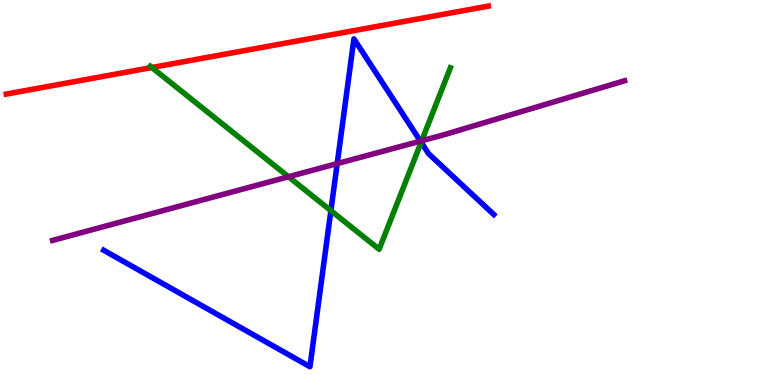[{'lines': ['blue', 'red'], 'intersections': []}, {'lines': ['green', 'red'], 'intersections': [{'x': 1.96, 'y': 8.25}]}, {'lines': ['purple', 'red'], 'intersections': []}, {'lines': ['blue', 'green'], 'intersections': [{'x': 4.27, 'y': 4.53}, {'x': 5.43, 'y': 6.3}]}, {'lines': ['blue', 'purple'], 'intersections': [{'x': 4.35, 'y': 5.75}, {'x': 5.42, 'y': 6.33}]}, {'lines': ['green', 'purple'], 'intersections': [{'x': 3.72, 'y': 5.41}, {'x': 5.44, 'y': 6.34}]}]